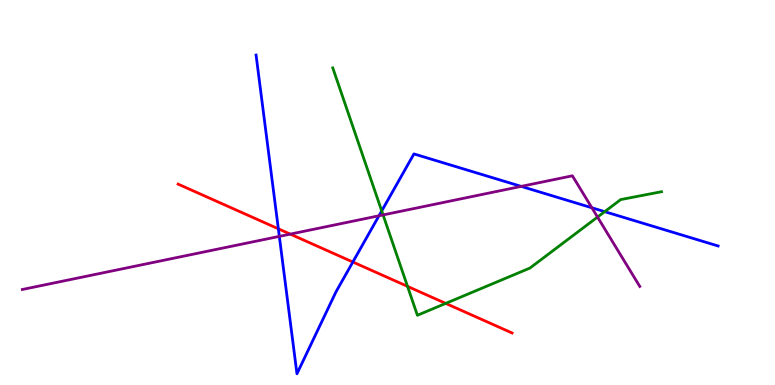[{'lines': ['blue', 'red'], 'intersections': [{'x': 3.59, 'y': 4.06}, {'x': 4.55, 'y': 3.19}]}, {'lines': ['green', 'red'], 'intersections': [{'x': 5.26, 'y': 2.56}, {'x': 5.75, 'y': 2.12}]}, {'lines': ['purple', 'red'], 'intersections': [{'x': 3.75, 'y': 3.92}]}, {'lines': ['blue', 'green'], 'intersections': [{'x': 4.93, 'y': 4.52}, {'x': 7.8, 'y': 4.5}]}, {'lines': ['blue', 'purple'], 'intersections': [{'x': 3.6, 'y': 3.86}, {'x': 4.89, 'y': 4.4}, {'x': 6.72, 'y': 5.16}, {'x': 7.64, 'y': 4.6}]}, {'lines': ['green', 'purple'], 'intersections': [{'x': 4.94, 'y': 4.42}, {'x': 7.71, 'y': 4.36}]}]